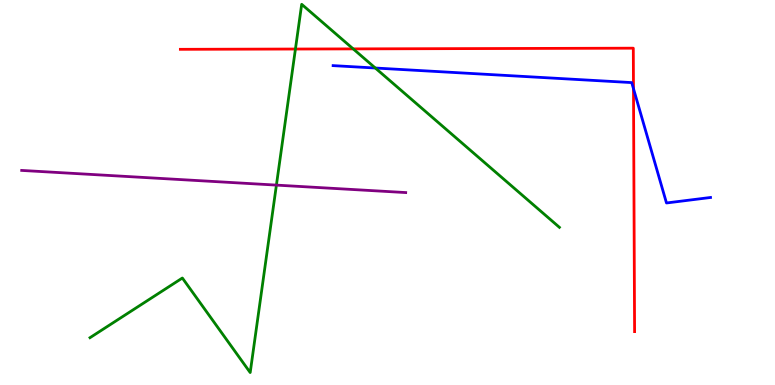[{'lines': ['blue', 'red'], 'intersections': [{'x': 8.17, 'y': 7.7}]}, {'lines': ['green', 'red'], 'intersections': [{'x': 3.81, 'y': 8.73}, {'x': 4.56, 'y': 8.73}]}, {'lines': ['purple', 'red'], 'intersections': []}, {'lines': ['blue', 'green'], 'intersections': [{'x': 4.84, 'y': 8.23}]}, {'lines': ['blue', 'purple'], 'intersections': []}, {'lines': ['green', 'purple'], 'intersections': [{'x': 3.57, 'y': 5.19}]}]